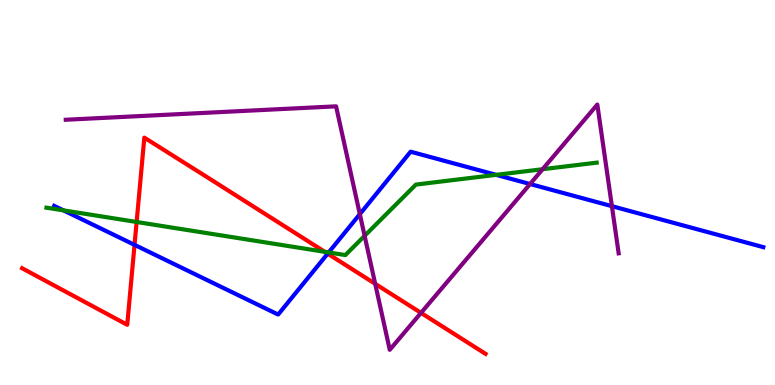[{'lines': ['blue', 'red'], 'intersections': [{'x': 1.74, 'y': 3.64}, {'x': 4.23, 'y': 3.41}]}, {'lines': ['green', 'red'], 'intersections': [{'x': 1.76, 'y': 4.23}, {'x': 4.19, 'y': 3.46}]}, {'lines': ['purple', 'red'], 'intersections': [{'x': 4.84, 'y': 2.63}, {'x': 5.43, 'y': 1.87}]}, {'lines': ['blue', 'green'], 'intersections': [{'x': 0.819, 'y': 4.54}, {'x': 4.24, 'y': 3.44}, {'x': 6.4, 'y': 5.46}]}, {'lines': ['blue', 'purple'], 'intersections': [{'x': 4.64, 'y': 4.44}, {'x': 6.84, 'y': 5.22}, {'x': 7.9, 'y': 4.65}]}, {'lines': ['green', 'purple'], 'intersections': [{'x': 4.7, 'y': 3.87}, {'x': 7.0, 'y': 5.6}]}]